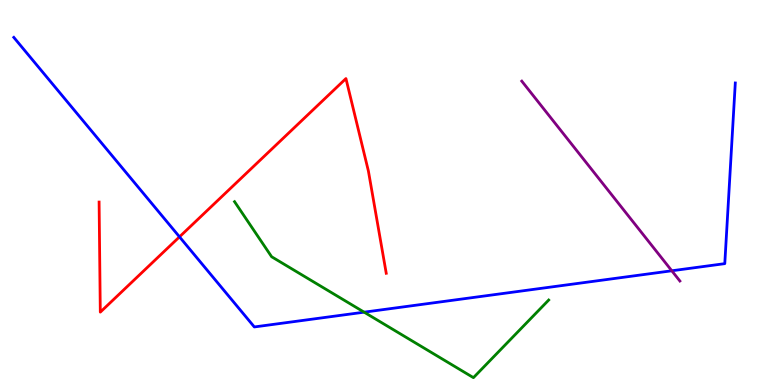[{'lines': ['blue', 'red'], 'intersections': [{'x': 2.32, 'y': 3.85}]}, {'lines': ['green', 'red'], 'intersections': []}, {'lines': ['purple', 'red'], 'intersections': []}, {'lines': ['blue', 'green'], 'intersections': [{'x': 4.7, 'y': 1.89}]}, {'lines': ['blue', 'purple'], 'intersections': [{'x': 8.67, 'y': 2.97}]}, {'lines': ['green', 'purple'], 'intersections': []}]